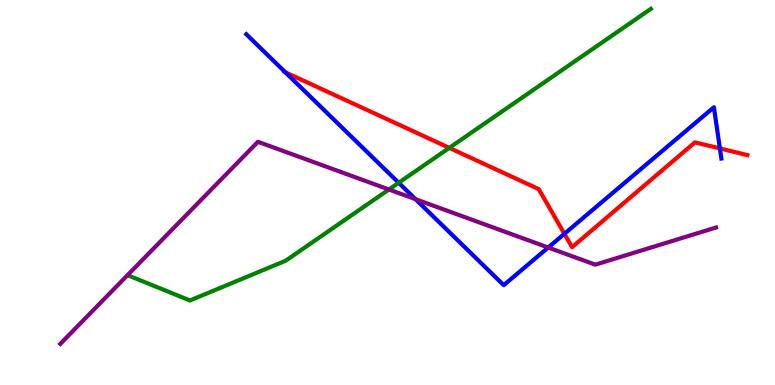[{'lines': ['blue', 'red'], 'intersections': [{'x': 3.68, 'y': 8.12}, {'x': 7.28, 'y': 3.93}, {'x': 9.29, 'y': 6.15}]}, {'lines': ['green', 'red'], 'intersections': [{'x': 5.8, 'y': 6.16}]}, {'lines': ['purple', 'red'], 'intersections': []}, {'lines': ['blue', 'green'], 'intersections': [{'x': 5.14, 'y': 5.25}]}, {'lines': ['blue', 'purple'], 'intersections': [{'x': 5.36, 'y': 4.83}, {'x': 7.07, 'y': 3.57}]}, {'lines': ['green', 'purple'], 'intersections': [{'x': 5.02, 'y': 5.08}]}]